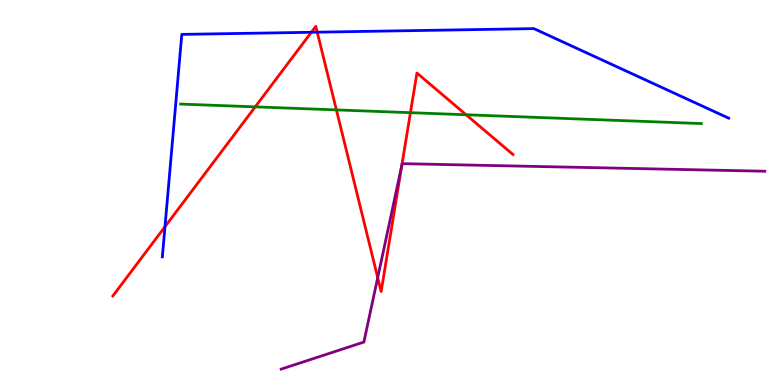[{'lines': ['blue', 'red'], 'intersections': [{'x': 2.13, 'y': 4.11}, {'x': 4.02, 'y': 9.16}, {'x': 4.09, 'y': 9.16}]}, {'lines': ['green', 'red'], 'intersections': [{'x': 3.29, 'y': 7.22}, {'x': 4.34, 'y': 7.15}, {'x': 5.3, 'y': 7.07}, {'x': 6.01, 'y': 7.02}]}, {'lines': ['purple', 'red'], 'intersections': [{'x': 4.87, 'y': 2.79}, {'x': 5.19, 'y': 5.71}]}, {'lines': ['blue', 'green'], 'intersections': []}, {'lines': ['blue', 'purple'], 'intersections': []}, {'lines': ['green', 'purple'], 'intersections': []}]